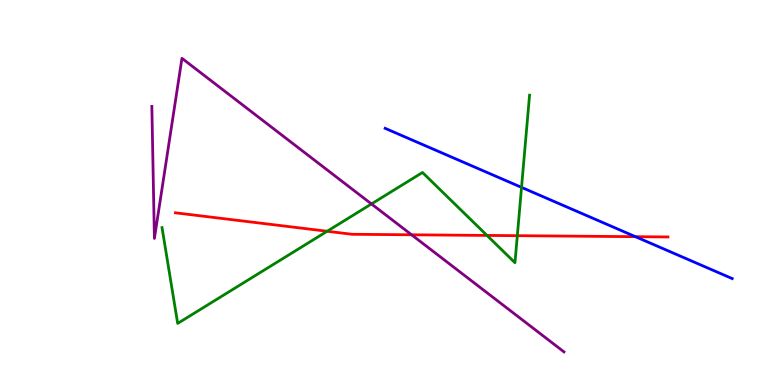[{'lines': ['blue', 'red'], 'intersections': [{'x': 8.2, 'y': 3.85}]}, {'lines': ['green', 'red'], 'intersections': [{'x': 4.22, 'y': 3.99}, {'x': 6.28, 'y': 3.89}, {'x': 6.68, 'y': 3.88}]}, {'lines': ['purple', 'red'], 'intersections': [{'x': 5.31, 'y': 3.9}]}, {'lines': ['blue', 'green'], 'intersections': [{'x': 6.73, 'y': 5.13}]}, {'lines': ['blue', 'purple'], 'intersections': []}, {'lines': ['green', 'purple'], 'intersections': [{'x': 4.79, 'y': 4.7}]}]